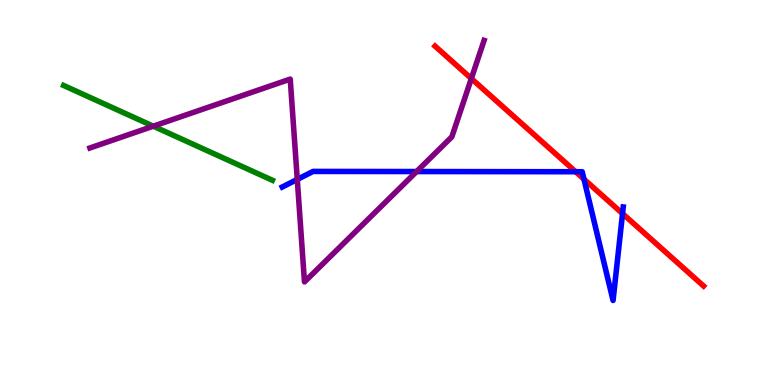[{'lines': ['blue', 'red'], 'intersections': [{'x': 7.43, 'y': 5.54}, {'x': 7.54, 'y': 5.35}, {'x': 8.03, 'y': 4.45}]}, {'lines': ['green', 'red'], 'intersections': []}, {'lines': ['purple', 'red'], 'intersections': [{'x': 6.08, 'y': 7.96}]}, {'lines': ['blue', 'green'], 'intersections': []}, {'lines': ['blue', 'purple'], 'intersections': [{'x': 3.84, 'y': 5.34}, {'x': 5.38, 'y': 5.54}]}, {'lines': ['green', 'purple'], 'intersections': [{'x': 1.98, 'y': 6.72}]}]